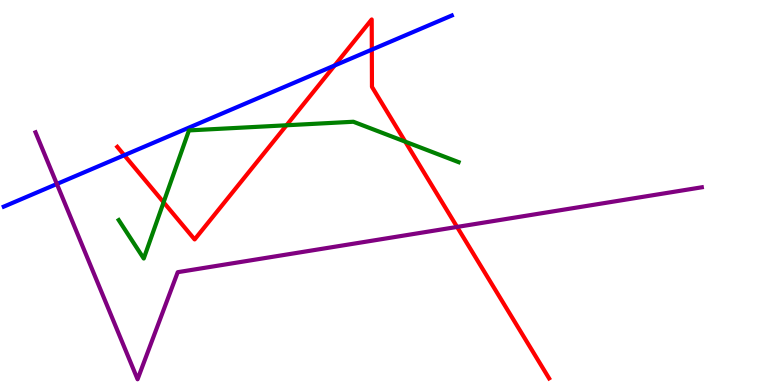[{'lines': ['blue', 'red'], 'intersections': [{'x': 1.6, 'y': 5.97}, {'x': 4.32, 'y': 8.3}, {'x': 4.8, 'y': 8.71}]}, {'lines': ['green', 'red'], 'intersections': [{'x': 2.11, 'y': 4.75}, {'x': 3.7, 'y': 6.75}, {'x': 5.23, 'y': 6.32}]}, {'lines': ['purple', 'red'], 'intersections': [{'x': 5.9, 'y': 4.11}]}, {'lines': ['blue', 'green'], 'intersections': []}, {'lines': ['blue', 'purple'], 'intersections': [{'x': 0.734, 'y': 5.22}]}, {'lines': ['green', 'purple'], 'intersections': []}]